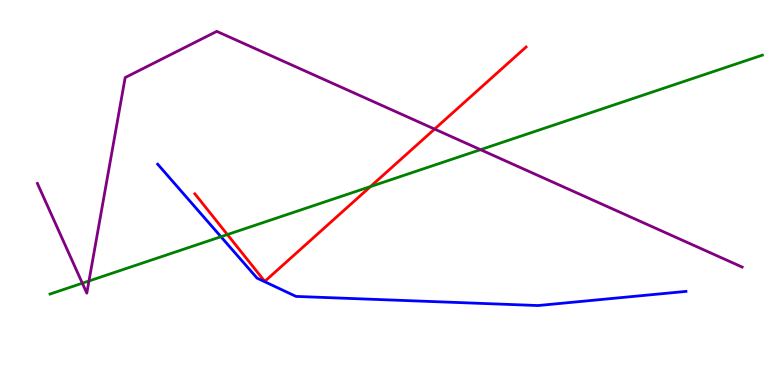[{'lines': ['blue', 'red'], 'intersections': []}, {'lines': ['green', 'red'], 'intersections': [{'x': 2.93, 'y': 3.91}, {'x': 4.78, 'y': 5.15}]}, {'lines': ['purple', 'red'], 'intersections': [{'x': 5.61, 'y': 6.65}]}, {'lines': ['blue', 'green'], 'intersections': [{'x': 2.85, 'y': 3.85}]}, {'lines': ['blue', 'purple'], 'intersections': []}, {'lines': ['green', 'purple'], 'intersections': [{'x': 1.06, 'y': 2.64}, {'x': 1.15, 'y': 2.7}, {'x': 6.2, 'y': 6.11}]}]